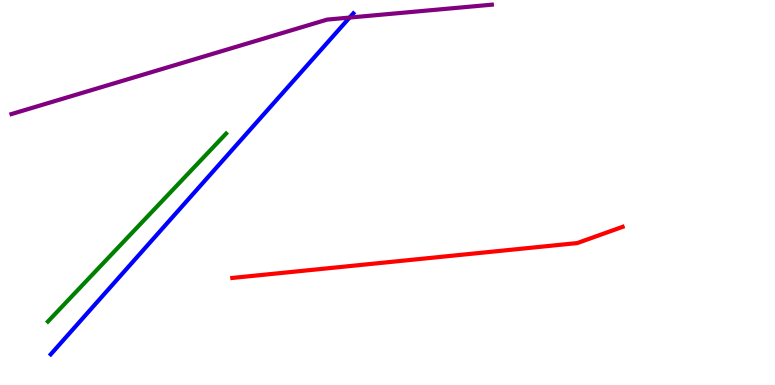[{'lines': ['blue', 'red'], 'intersections': []}, {'lines': ['green', 'red'], 'intersections': []}, {'lines': ['purple', 'red'], 'intersections': []}, {'lines': ['blue', 'green'], 'intersections': []}, {'lines': ['blue', 'purple'], 'intersections': [{'x': 4.51, 'y': 9.54}]}, {'lines': ['green', 'purple'], 'intersections': []}]